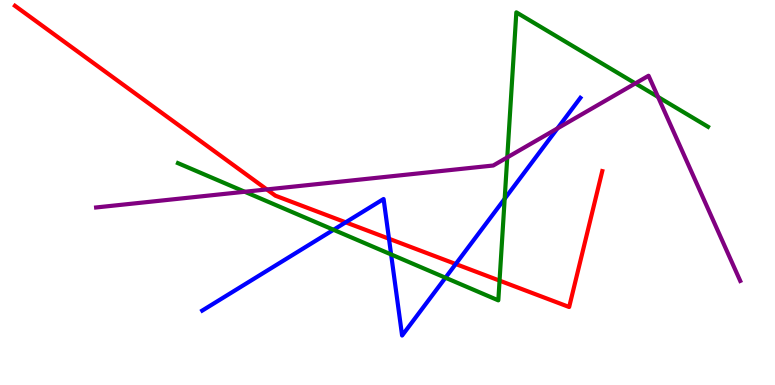[{'lines': ['blue', 'red'], 'intersections': [{'x': 4.46, 'y': 4.23}, {'x': 5.02, 'y': 3.8}, {'x': 5.88, 'y': 3.14}]}, {'lines': ['green', 'red'], 'intersections': [{'x': 6.45, 'y': 2.71}]}, {'lines': ['purple', 'red'], 'intersections': [{'x': 3.44, 'y': 5.08}]}, {'lines': ['blue', 'green'], 'intersections': [{'x': 4.3, 'y': 4.03}, {'x': 5.05, 'y': 3.39}, {'x': 5.75, 'y': 2.79}, {'x': 6.51, 'y': 4.84}]}, {'lines': ['blue', 'purple'], 'intersections': [{'x': 7.19, 'y': 6.66}]}, {'lines': ['green', 'purple'], 'intersections': [{'x': 3.16, 'y': 5.02}, {'x': 6.55, 'y': 5.91}, {'x': 8.2, 'y': 7.83}, {'x': 8.49, 'y': 7.48}]}]